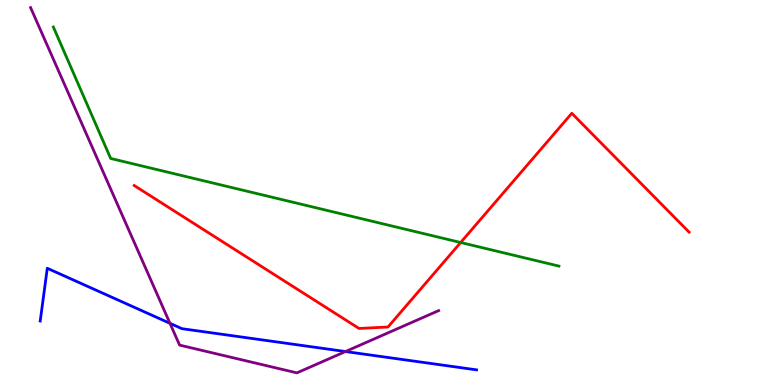[{'lines': ['blue', 'red'], 'intersections': []}, {'lines': ['green', 'red'], 'intersections': [{'x': 5.94, 'y': 3.7}]}, {'lines': ['purple', 'red'], 'intersections': []}, {'lines': ['blue', 'green'], 'intersections': []}, {'lines': ['blue', 'purple'], 'intersections': [{'x': 2.19, 'y': 1.6}, {'x': 4.46, 'y': 0.869}]}, {'lines': ['green', 'purple'], 'intersections': []}]